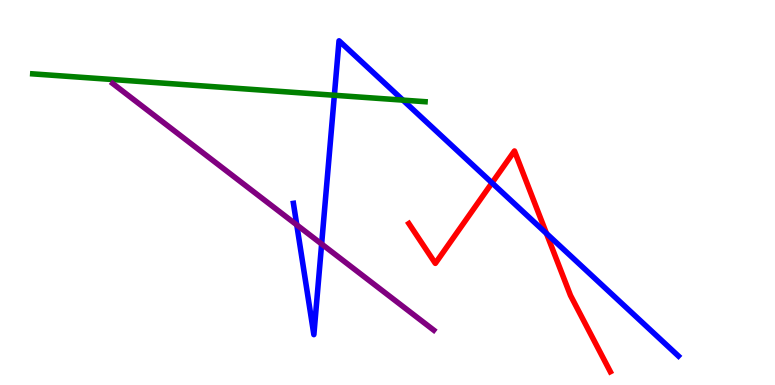[{'lines': ['blue', 'red'], 'intersections': [{'x': 6.35, 'y': 5.25}, {'x': 7.05, 'y': 3.94}]}, {'lines': ['green', 'red'], 'intersections': []}, {'lines': ['purple', 'red'], 'intersections': []}, {'lines': ['blue', 'green'], 'intersections': [{'x': 4.31, 'y': 7.53}, {'x': 5.2, 'y': 7.4}]}, {'lines': ['blue', 'purple'], 'intersections': [{'x': 3.83, 'y': 4.16}, {'x': 4.15, 'y': 3.66}]}, {'lines': ['green', 'purple'], 'intersections': []}]